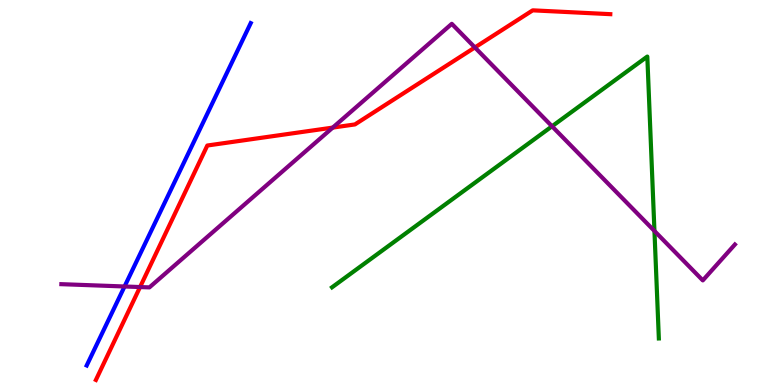[{'lines': ['blue', 'red'], 'intersections': []}, {'lines': ['green', 'red'], 'intersections': []}, {'lines': ['purple', 'red'], 'intersections': [{'x': 1.81, 'y': 2.54}, {'x': 4.29, 'y': 6.69}, {'x': 6.13, 'y': 8.77}]}, {'lines': ['blue', 'green'], 'intersections': []}, {'lines': ['blue', 'purple'], 'intersections': [{'x': 1.61, 'y': 2.56}]}, {'lines': ['green', 'purple'], 'intersections': [{'x': 7.12, 'y': 6.72}, {'x': 8.44, 'y': 4.0}]}]